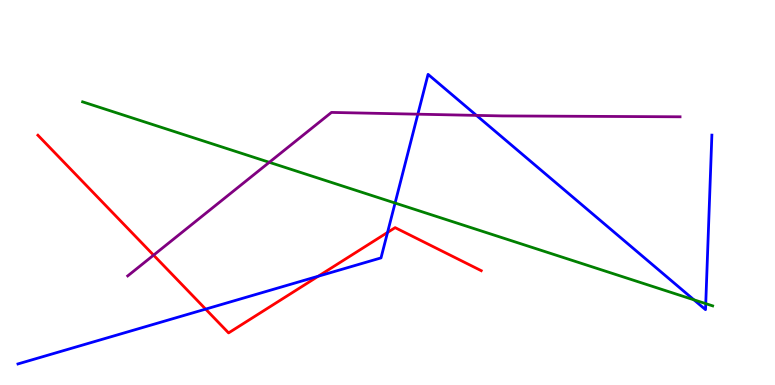[{'lines': ['blue', 'red'], 'intersections': [{'x': 2.65, 'y': 1.97}, {'x': 4.11, 'y': 2.83}, {'x': 5.0, 'y': 3.96}]}, {'lines': ['green', 'red'], 'intersections': []}, {'lines': ['purple', 'red'], 'intersections': [{'x': 1.98, 'y': 3.37}]}, {'lines': ['blue', 'green'], 'intersections': [{'x': 5.1, 'y': 4.73}, {'x': 8.95, 'y': 2.21}, {'x': 9.11, 'y': 2.11}]}, {'lines': ['blue', 'purple'], 'intersections': [{'x': 5.39, 'y': 7.03}, {'x': 6.15, 'y': 7.0}]}, {'lines': ['green', 'purple'], 'intersections': [{'x': 3.47, 'y': 5.78}]}]